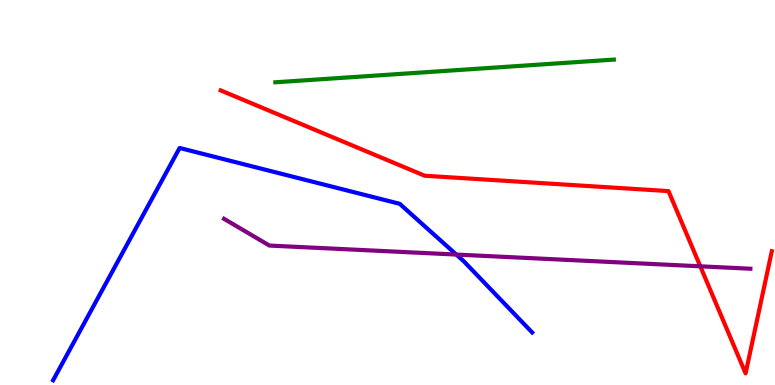[{'lines': ['blue', 'red'], 'intersections': []}, {'lines': ['green', 'red'], 'intersections': []}, {'lines': ['purple', 'red'], 'intersections': [{'x': 9.04, 'y': 3.08}]}, {'lines': ['blue', 'green'], 'intersections': []}, {'lines': ['blue', 'purple'], 'intersections': [{'x': 5.89, 'y': 3.39}]}, {'lines': ['green', 'purple'], 'intersections': []}]